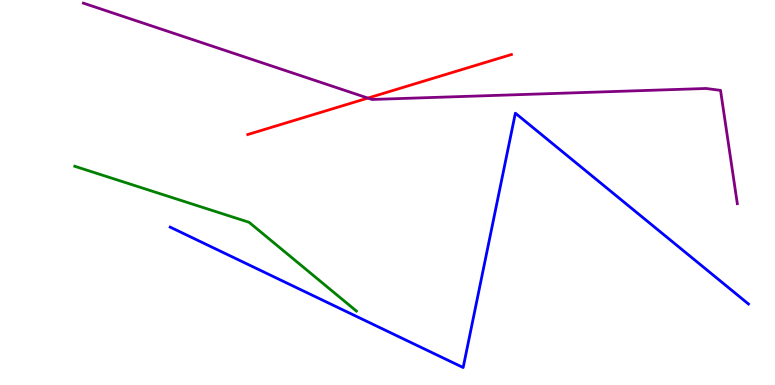[{'lines': ['blue', 'red'], 'intersections': []}, {'lines': ['green', 'red'], 'intersections': []}, {'lines': ['purple', 'red'], 'intersections': [{'x': 4.75, 'y': 7.45}]}, {'lines': ['blue', 'green'], 'intersections': []}, {'lines': ['blue', 'purple'], 'intersections': []}, {'lines': ['green', 'purple'], 'intersections': []}]